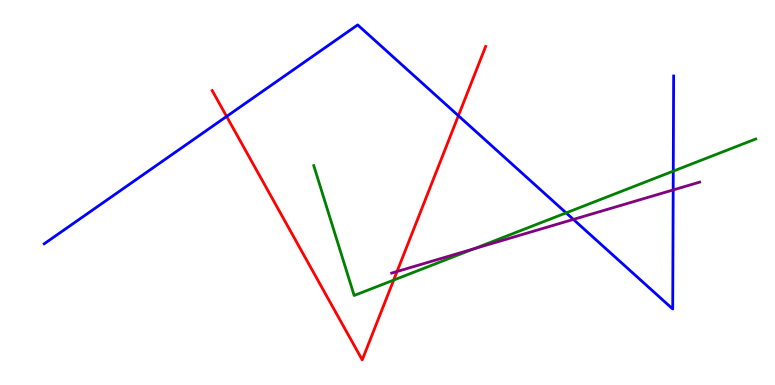[{'lines': ['blue', 'red'], 'intersections': [{'x': 2.92, 'y': 6.98}, {'x': 5.91, 'y': 6.99}]}, {'lines': ['green', 'red'], 'intersections': [{'x': 5.08, 'y': 2.72}]}, {'lines': ['purple', 'red'], 'intersections': [{'x': 5.12, 'y': 2.95}]}, {'lines': ['blue', 'green'], 'intersections': [{'x': 7.3, 'y': 4.47}, {'x': 8.69, 'y': 5.56}]}, {'lines': ['blue', 'purple'], 'intersections': [{'x': 7.4, 'y': 4.3}, {'x': 8.69, 'y': 5.07}]}, {'lines': ['green', 'purple'], 'intersections': [{'x': 6.12, 'y': 3.54}]}]